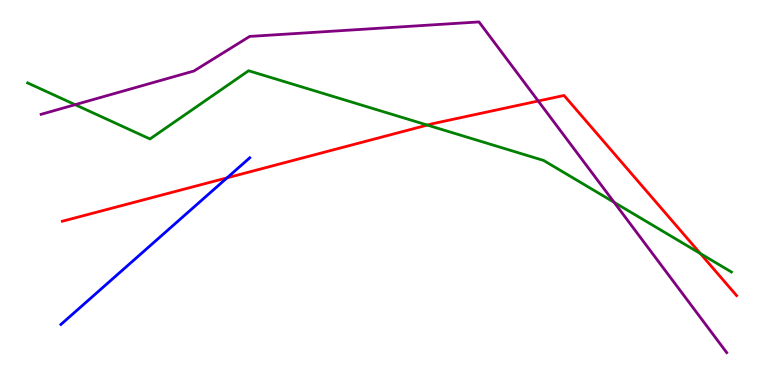[{'lines': ['blue', 'red'], 'intersections': [{'x': 2.93, 'y': 5.38}]}, {'lines': ['green', 'red'], 'intersections': [{'x': 5.51, 'y': 6.75}, {'x': 9.04, 'y': 3.41}]}, {'lines': ['purple', 'red'], 'intersections': [{'x': 6.94, 'y': 7.38}]}, {'lines': ['blue', 'green'], 'intersections': []}, {'lines': ['blue', 'purple'], 'intersections': []}, {'lines': ['green', 'purple'], 'intersections': [{'x': 0.969, 'y': 7.28}, {'x': 7.92, 'y': 4.74}]}]